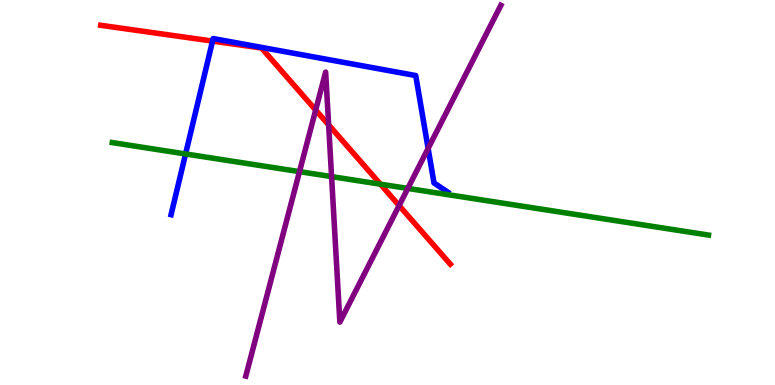[{'lines': ['blue', 'red'], 'intersections': [{'x': 2.74, 'y': 8.93}]}, {'lines': ['green', 'red'], 'intersections': [{'x': 4.91, 'y': 5.22}]}, {'lines': ['purple', 'red'], 'intersections': [{'x': 4.07, 'y': 7.14}, {'x': 4.24, 'y': 6.76}, {'x': 5.15, 'y': 4.66}]}, {'lines': ['blue', 'green'], 'intersections': [{'x': 2.39, 'y': 6.0}]}, {'lines': ['blue', 'purple'], 'intersections': [{'x': 5.52, 'y': 6.14}]}, {'lines': ['green', 'purple'], 'intersections': [{'x': 3.86, 'y': 5.54}, {'x': 4.28, 'y': 5.41}, {'x': 5.26, 'y': 5.11}]}]